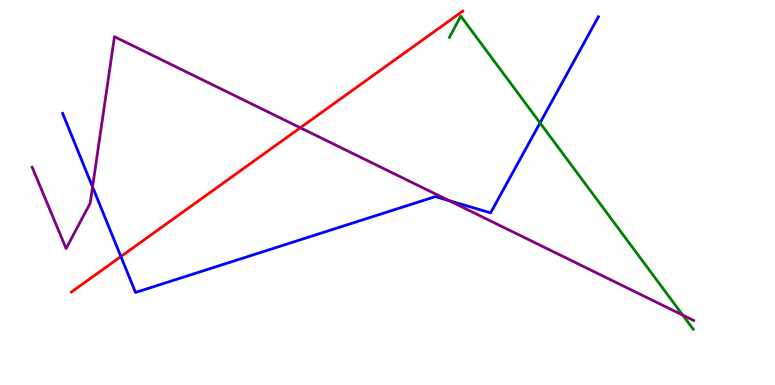[{'lines': ['blue', 'red'], 'intersections': [{'x': 1.56, 'y': 3.34}]}, {'lines': ['green', 'red'], 'intersections': []}, {'lines': ['purple', 'red'], 'intersections': [{'x': 3.87, 'y': 6.68}]}, {'lines': ['blue', 'green'], 'intersections': [{'x': 6.97, 'y': 6.81}]}, {'lines': ['blue', 'purple'], 'intersections': [{'x': 1.19, 'y': 5.14}, {'x': 5.8, 'y': 4.79}]}, {'lines': ['green', 'purple'], 'intersections': [{'x': 8.81, 'y': 1.81}]}]